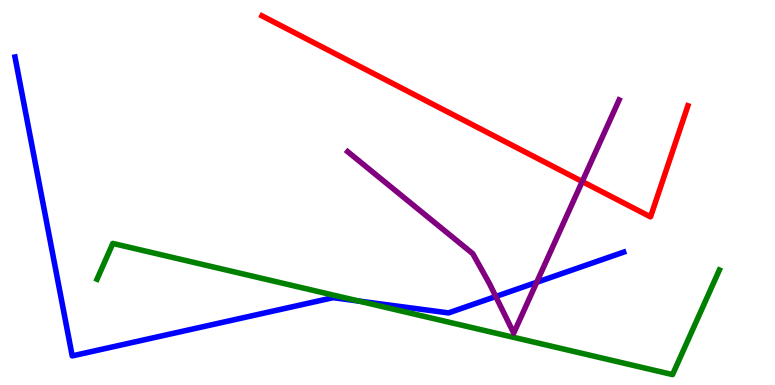[{'lines': ['blue', 'red'], 'intersections': []}, {'lines': ['green', 'red'], 'intersections': []}, {'lines': ['purple', 'red'], 'intersections': [{'x': 7.51, 'y': 5.28}]}, {'lines': ['blue', 'green'], 'intersections': [{'x': 4.63, 'y': 2.18}]}, {'lines': ['blue', 'purple'], 'intersections': [{'x': 6.4, 'y': 2.3}, {'x': 6.92, 'y': 2.67}]}, {'lines': ['green', 'purple'], 'intersections': []}]